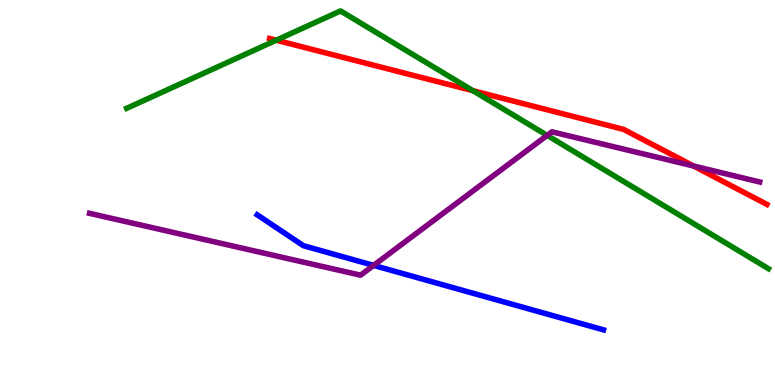[{'lines': ['blue', 'red'], 'intersections': []}, {'lines': ['green', 'red'], 'intersections': [{'x': 3.56, 'y': 8.96}, {'x': 6.1, 'y': 7.64}]}, {'lines': ['purple', 'red'], 'intersections': [{'x': 8.95, 'y': 5.69}]}, {'lines': ['blue', 'green'], 'intersections': []}, {'lines': ['blue', 'purple'], 'intersections': [{'x': 4.82, 'y': 3.11}]}, {'lines': ['green', 'purple'], 'intersections': [{'x': 7.06, 'y': 6.48}]}]